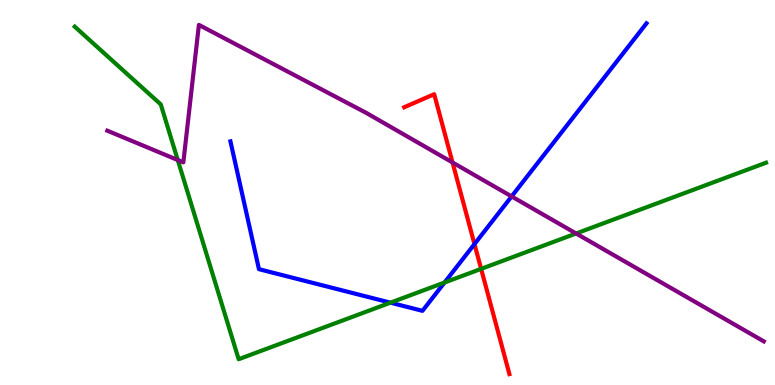[{'lines': ['blue', 'red'], 'intersections': [{'x': 6.12, 'y': 3.66}]}, {'lines': ['green', 'red'], 'intersections': [{'x': 6.21, 'y': 3.02}]}, {'lines': ['purple', 'red'], 'intersections': [{'x': 5.84, 'y': 5.78}]}, {'lines': ['blue', 'green'], 'intersections': [{'x': 5.04, 'y': 2.14}, {'x': 5.74, 'y': 2.66}]}, {'lines': ['blue', 'purple'], 'intersections': [{'x': 6.6, 'y': 4.9}]}, {'lines': ['green', 'purple'], 'intersections': [{'x': 2.29, 'y': 5.84}, {'x': 7.43, 'y': 3.94}]}]